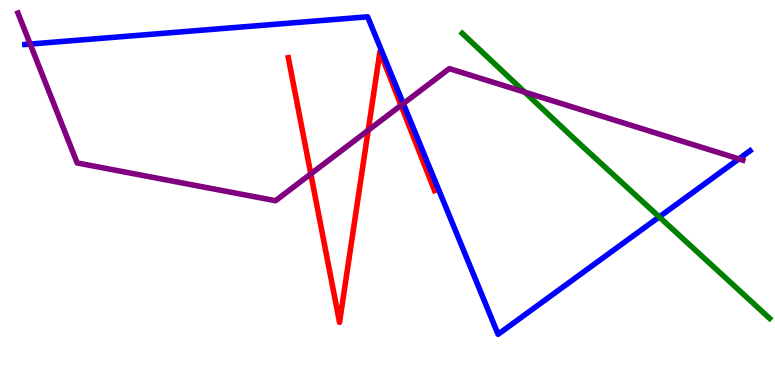[{'lines': ['blue', 'red'], 'intersections': []}, {'lines': ['green', 'red'], 'intersections': []}, {'lines': ['purple', 'red'], 'intersections': [{'x': 4.01, 'y': 5.48}, {'x': 4.75, 'y': 6.62}, {'x': 5.17, 'y': 7.26}]}, {'lines': ['blue', 'green'], 'intersections': [{'x': 8.51, 'y': 4.37}]}, {'lines': ['blue', 'purple'], 'intersections': [{'x': 0.39, 'y': 8.86}, {'x': 5.2, 'y': 7.31}, {'x': 9.53, 'y': 5.87}]}, {'lines': ['green', 'purple'], 'intersections': [{'x': 6.77, 'y': 7.61}]}]